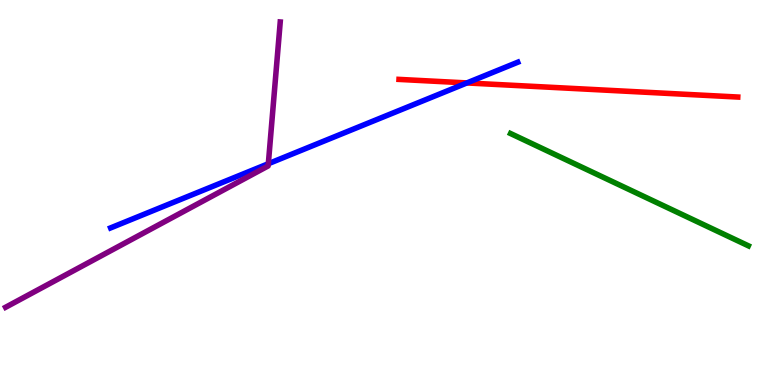[{'lines': ['blue', 'red'], 'intersections': [{'x': 6.02, 'y': 7.85}]}, {'lines': ['green', 'red'], 'intersections': []}, {'lines': ['purple', 'red'], 'intersections': []}, {'lines': ['blue', 'green'], 'intersections': []}, {'lines': ['blue', 'purple'], 'intersections': [{'x': 3.46, 'y': 5.75}]}, {'lines': ['green', 'purple'], 'intersections': []}]